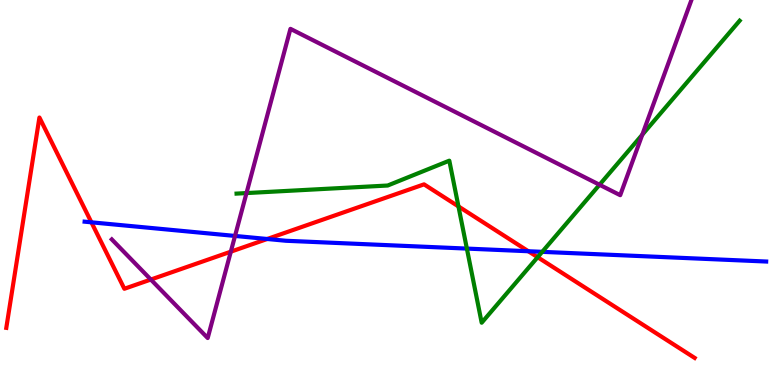[{'lines': ['blue', 'red'], 'intersections': [{'x': 1.18, 'y': 4.23}, {'x': 3.45, 'y': 3.79}, {'x': 6.82, 'y': 3.47}]}, {'lines': ['green', 'red'], 'intersections': [{'x': 5.92, 'y': 4.64}, {'x': 6.94, 'y': 3.32}]}, {'lines': ['purple', 'red'], 'intersections': [{'x': 1.95, 'y': 2.74}, {'x': 2.98, 'y': 3.46}]}, {'lines': ['blue', 'green'], 'intersections': [{'x': 6.02, 'y': 3.54}, {'x': 7.0, 'y': 3.46}]}, {'lines': ['blue', 'purple'], 'intersections': [{'x': 3.03, 'y': 3.87}]}, {'lines': ['green', 'purple'], 'intersections': [{'x': 3.18, 'y': 4.99}, {'x': 7.74, 'y': 5.2}, {'x': 8.29, 'y': 6.5}]}]